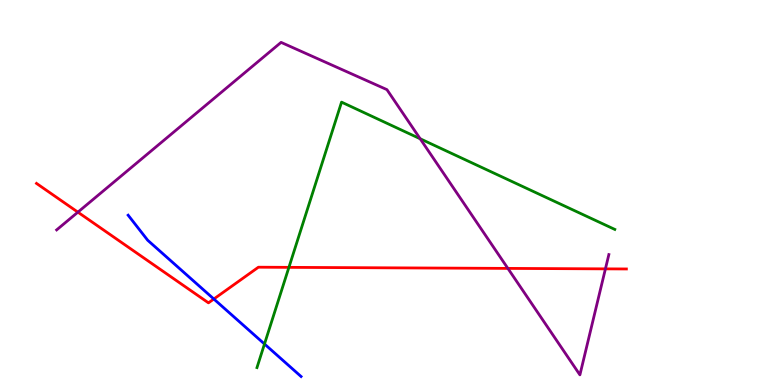[{'lines': ['blue', 'red'], 'intersections': [{'x': 2.76, 'y': 2.23}]}, {'lines': ['green', 'red'], 'intersections': [{'x': 3.73, 'y': 3.06}]}, {'lines': ['purple', 'red'], 'intersections': [{'x': 1.0, 'y': 4.49}, {'x': 6.55, 'y': 3.03}, {'x': 7.81, 'y': 3.02}]}, {'lines': ['blue', 'green'], 'intersections': [{'x': 3.41, 'y': 1.06}]}, {'lines': ['blue', 'purple'], 'intersections': []}, {'lines': ['green', 'purple'], 'intersections': [{'x': 5.42, 'y': 6.4}]}]